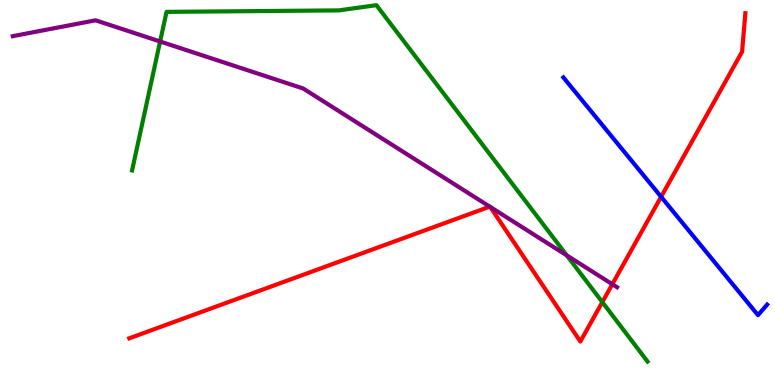[{'lines': ['blue', 'red'], 'intersections': [{'x': 8.53, 'y': 4.89}]}, {'lines': ['green', 'red'], 'intersections': [{'x': 7.77, 'y': 2.15}]}, {'lines': ['purple', 'red'], 'intersections': [{'x': 6.32, 'y': 4.63}, {'x': 6.33, 'y': 4.62}, {'x': 7.9, 'y': 2.62}]}, {'lines': ['blue', 'green'], 'intersections': []}, {'lines': ['blue', 'purple'], 'intersections': []}, {'lines': ['green', 'purple'], 'intersections': [{'x': 2.07, 'y': 8.92}, {'x': 7.31, 'y': 3.37}]}]